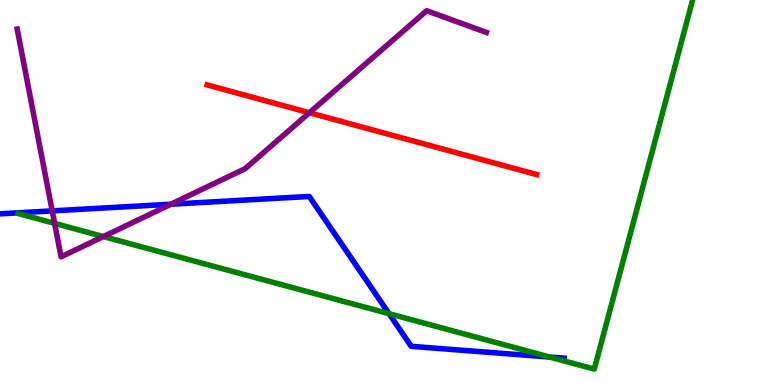[{'lines': ['blue', 'red'], 'intersections': []}, {'lines': ['green', 'red'], 'intersections': []}, {'lines': ['purple', 'red'], 'intersections': [{'x': 3.99, 'y': 7.07}]}, {'lines': ['blue', 'green'], 'intersections': [{'x': 5.02, 'y': 1.85}, {'x': 7.09, 'y': 0.726}]}, {'lines': ['blue', 'purple'], 'intersections': [{'x': 0.674, 'y': 4.52}, {'x': 2.21, 'y': 4.7}]}, {'lines': ['green', 'purple'], 'intersections': [{'x': 0.705, 'y': 4.2}, {'x': 1.33, 'y': 3.86}]}]